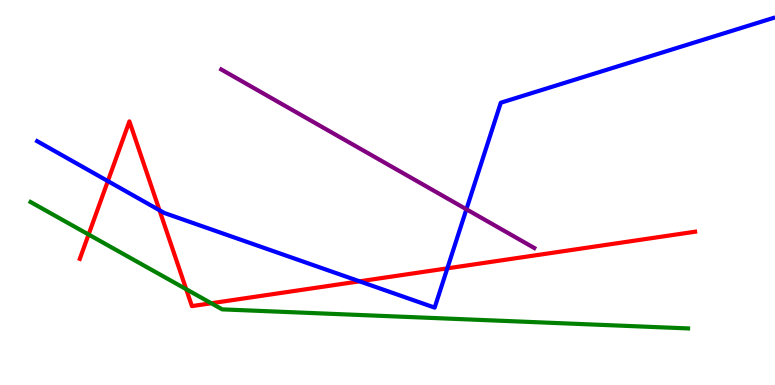[{'lines': ['blue', 'red'], 'intersections': [{'x': 1.39, 'y': 5.3}, {'x': 2.06, 'y': 4.54}, {'x': 4.64, 'y': 2.69}, {'x': 5.77, 'y': 3.03}]}, {'lines': ['green', 'red'], 'intersections': [{'x': 1.14, 'y': 3.91}, {'x': 2.4, 'y': 2.49}, {'x': 2.73, 'y': 2.12}]}, {'lines': ['purple', 'red'], 'intersections': []}, {'lines': ['blue', 'green'], 'intersections': []}, {'lines': ['blue', 'purple'], 'intersections': [{'x': 6.02, 'y': 4.56}]}, {'lines': ['green', 'purple'], 'intersections': []}]